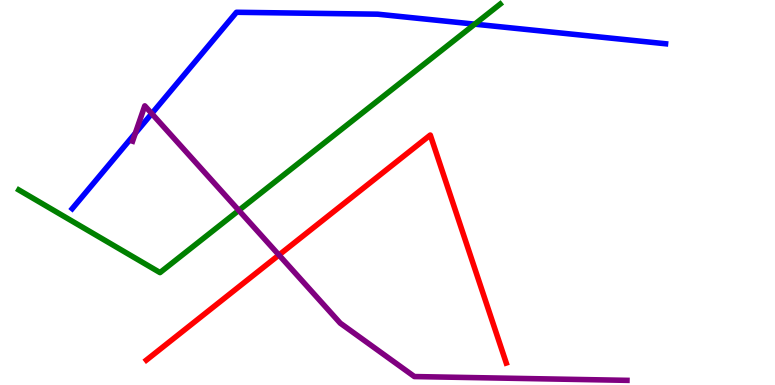[{'lines': ['blue', 'red'], 'intersections': []}, {'lines': ['green', 'red'], 'intersections': []}, {'lines': ['purple', 'red'], 'intersections': [{'x': 3.6, 'y': 3.38}]}, {'lines': ['blue', 'green'], 'intersections': [{'x': 6.13, 'y': 9.37}]}, {'lines': ['blue', 'purple'], 'intersections': [{'x': 1.75, 'y': 6.54}, {'x': 1.96, 'y': 7.05}]}, {'lines': ['green', 'purple'], 'intersections': [{'x': 3.08, 'y': 4.54}]}]